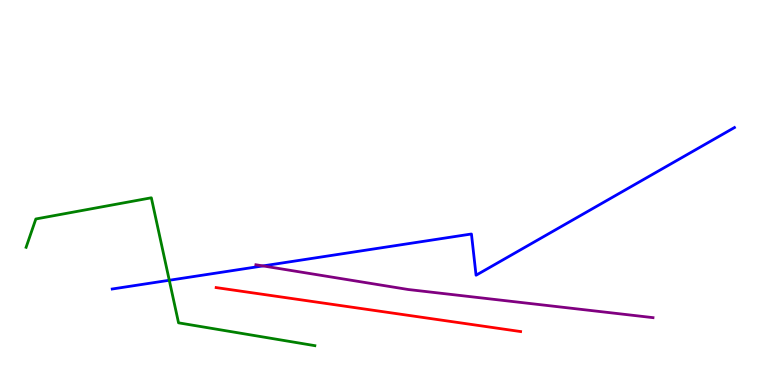[{'lines': ['blue', 'red'], 'intersections': []}, {'lines': ['green', 'red'], 'intersections': []}, {'lines': ['purple', 'red'], 'intersections': []}, {'lines': ['blue', 'green'], 'intersections': [{'x': 2.18, 'y': 2.72}]}, {'lines': ['blue', 'purple'], 'intersections': [{'x': 3.39, 'y': 3.09}]}, {'lines': ['green', 'purple'], 'intersections': []}]